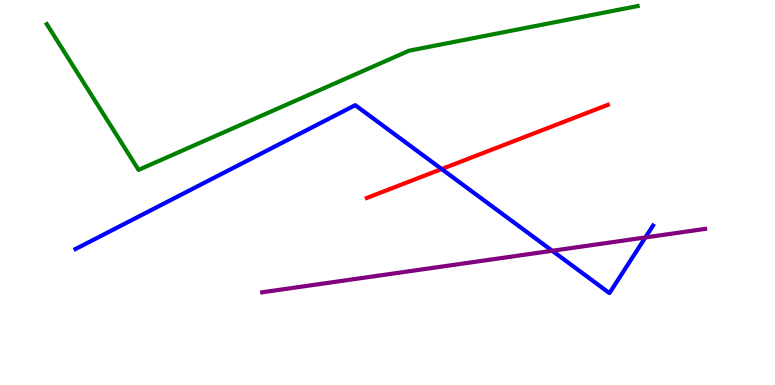[{'lines': ['blue', 'red'], 'intersections': [{'x': 5.7, 'y': 5.61}]}, {'lines': ['green', 'red'], 'intersections': []}, {'lines': ['purple', 'red'], 'intersections': []}, {'lines': ['blue', 'green'], 'intersections': []}, {'lines': ['blue', 'purple'], 'intersections': [{'x': 7.13, 'y': 3.49}, {'x': 8.33, 'y': 3.83}]}, {'lines': ['green', 'purple'], 'intersections': []}]